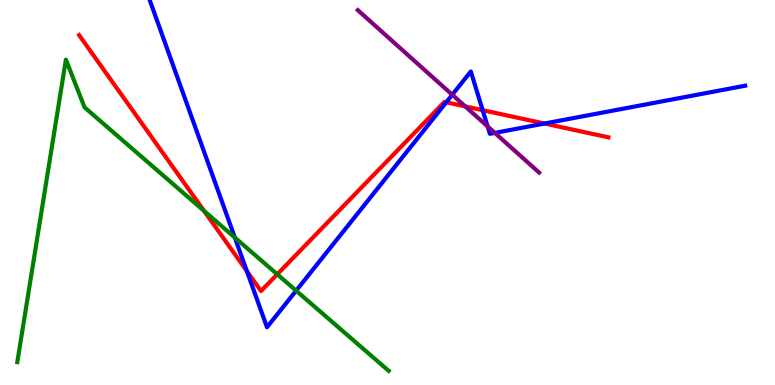[{'lines': ['blue', 'red'], 'intersections': [{'x': 3.19, 'y': 2.96}, {'x': 5.76, 'y': 7.34}, {'x': 6.23, 'y': 7.14}, {'x': 7.03, 'y': 6.79}]}, {'lines': ['green', 'red'], 'intersections': [{'x': 2.63, 'y': 4.52}, {'x': 3.58, 'y': 2.88}]}, {'lines': ['purple', 'red'], 'intersections': [{'x': 6.0, 'y': 7.24}]}, {'lines': ['blue', 'green'], 'intersections': [{'x': 3.03, 'y': 3.83}, {'x': 3.82, 'y': 2.45}]}, {'lines': ['blue', 'purple'], 'intersections': [{'x': 5.84, 'y': 7.54}, {'x': 6.29, 'y': 6.72}, {'x': 6.38, 'y': 6.55}]}, {'lines': ['green', 'purple'], 'intersections': []}]